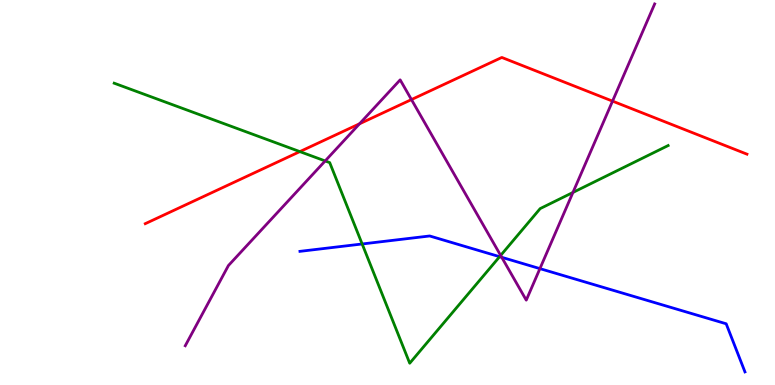[{'lines': ['blue', 'red'], 'intersections': []}, {'lines': ['green', 'red'], 'intersections': [{'x': 3.87, 'y': 6.06}]}, {'lines': ['purple', 'red'], 'intersections': [{'x': 4.64, 'y': 6.78}, {'x': 5.31, 'y': 7.41}, {'x': 7.9, 'y': 7.37}]}, {'lines': ['blue', 'green'], 'intersections': [{'x': 4.67, 'y': 3.66}, {'x': 6.45, 'y': 3.33}]}, {'lines': ['blue', 'purple'], 'intersections': [{'x': 6.47, 'y': 3.32}, {'x': 6.97, 'y': 3.02}]}, {'lines': ['green', 'purple'], 'intersections': [{'x': 4.2, 'y': 5.82}, {'x': 6.46, 'y': 3.37}, {'x': 7.39, 'y': 5.0}]}]